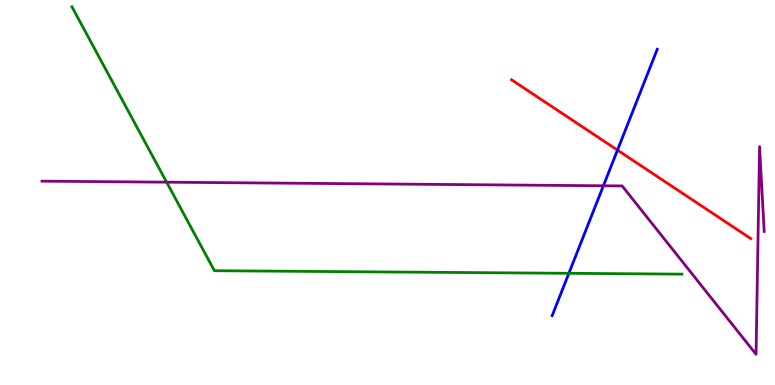[{'lines': ['blue', 'red'], 'intersections': [{'x': 7.97, 'y': 6.1}]}, {'lines': ['green', 'red'], 'intersections': []}, {'lines': ['purple', 'red'], 'intersections': []}, {'lines': ['blue', 'green'], 'intersections': [{'x': 7.34, 'y': 2.9}]}, {'lines': ['blue', 'purple'], 'intersections': [{'x': 7.79, 'y': 5.17}]}, {'lines': ['green', 'purple'], 'intersections': [{'x': 2.15, 'y': 5.27}]}]